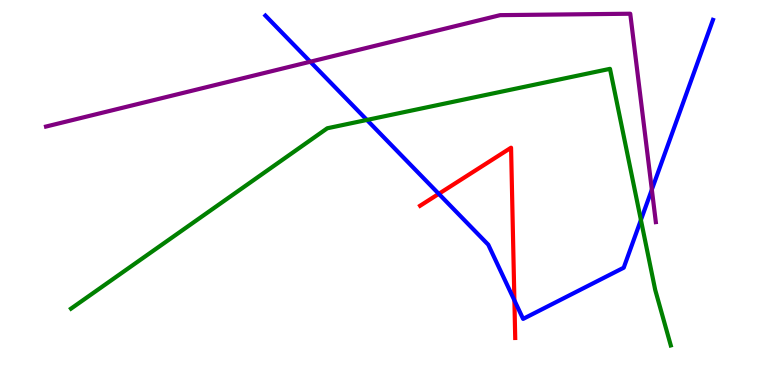[{'lines': ['blue', 'red'], 'intersections': [{'x': 5.66, 'y': 4.97}, {'x': 6.64, 'y': 2.2}]}, {'lines': ['green', 'red'], 'intersections': []}, {'lines': ['purple', 'red'], 'intersections': []}, {'lines': ['blue', 'green'], 'intersections': [{'x': 4.73, 'y': 6.88}, {'x': 8.27, 'y': 4.29}]}, {'lines': ['blue', 'purple'], 'intersections': [{'x': 4.0, 'y': 8.4}, {'x': 8.41, 'y': 5.07}]}, {'lines': ['green', 'purple'], 'intersections': []}]